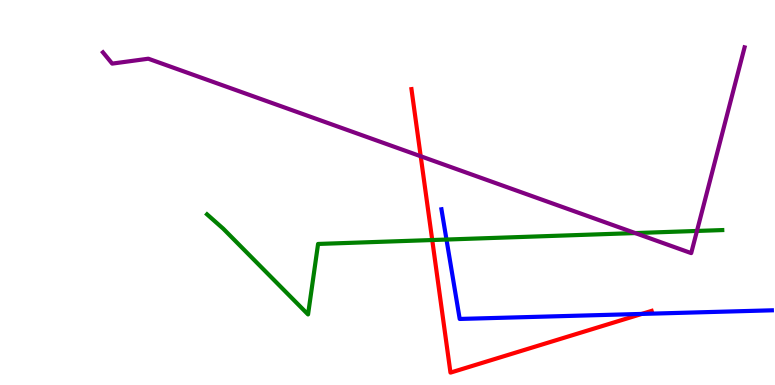[{'lines': ['blue', 'red'], 'intersections': [{'x': 8.28, 'y': 1.85}]}, {'lines': ['green', 'red'], 'intersections': [{'x': 5.58, 'y': 3.77}]}, {'lines': ['purple', 'red'], 'intersections': [{'x': 5.43, 'y': 5.94}]}, {'lines': ['blue', 'green'], 'intersections': [{'x': 5.76, 'y': 3.78}]}, {'lines': ['blue', 'purple'], 'intersections': []}, {'lines': ['green', 'purple'], 'intersections': [{'x': 8.2, 'y': 3.95}, {'x': 8.99, 'y': 4.0}]}]